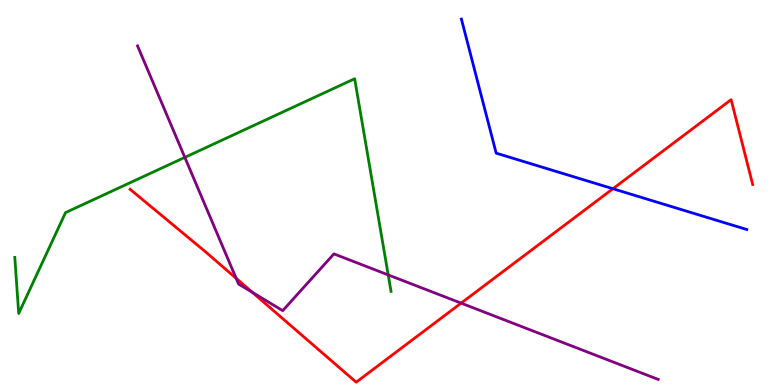[{'lines': ['blue', 'red'], 'intersections': [{'x': 7.91, 'y': 5.1}]}, {'lines': ['green', 'red'], 'intersections': []}, {'lines': ['purple', 'red'], 'intersections': [{'x': 3.05, 'y': 2.77}, {'x': 3.26, 'y': 2.41}, {'x': 5.95, 'y': 2.13}]}, {'lines': ['blue', 'green'], 'intersections': []}, {'lines': ['blue', 'purple'], 'intersections': []}, {'lines': ['green', 'purple'], 'intersections': [{'x': 2.38, 'y': 5.91}, {'x': 5.01, 'y': 2.86}]}]